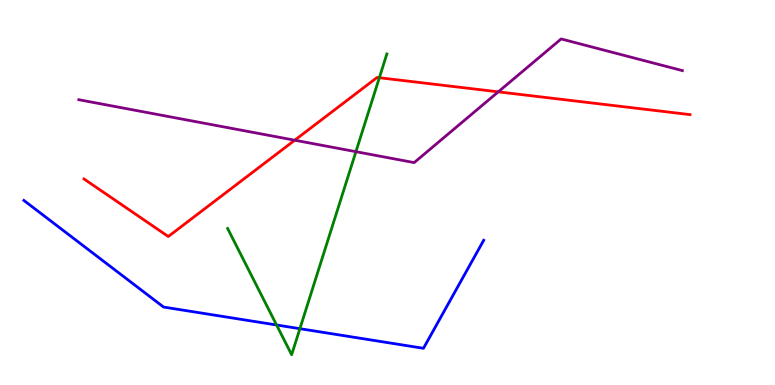[{'lines': ['blue', 'red'], 'intersections': []}, {'lines': ['green', 'red'], 'intersections': [{'x': 4.89, 'y': 7.98}]}, {'lines': ['purple', 'red'], 'intersections': [{'x': 3.8, 'y': 6.36}, {'x': 6.43, 'y': 7.61}]}, {'lines': ['blue', 'green'], 'intersections': [{'x': 3.57, 'y': 1.56}, {'x': 3.87, 'y': 1.46}]}, {'lines': ['blue', 'purple'], 'intersections': []}, {'lines': ['green', 'purple'], 'intersections': [{'x': 4.59, 'y': 6.06}]}]